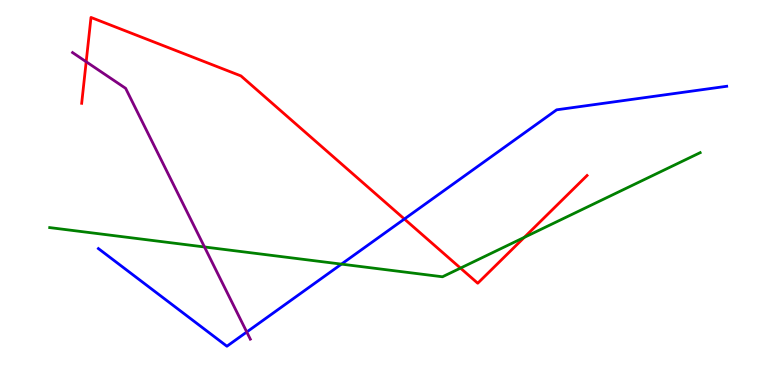[{'lines': ['blue', 'red'], 'intersections': [{'x': 5.22, 'y': 4.31}]}, {'lines': ['green', 'red'], 'intersections': [{'x': 5.94, 'y': 3.04}, {'x': 6.76, 'y': 3.83}]}, {'lines': ['purple', 'red'], 'intersections': [{'x': 1.11, 'y': 8.4}]}, {'lines': ['blue', 'green'], 'intersections': [{'x': 4.41, 'y': 3.14}]}, {'lines': ['blue', 'purple'], 'intersections': [{'x': 3.18, 'y': 1.38}]}, {'lines': ['green', 'purple'], 'intersections': [{'x': 2.64, 'y': 3.59}]}]